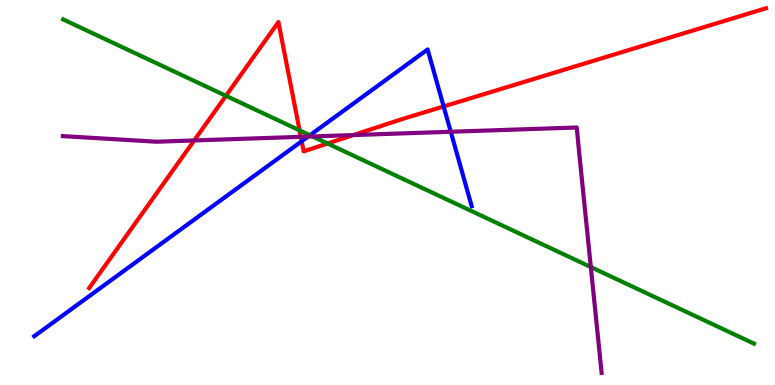[{'lines': ['blue', 'red'], 'intersections': [{'x': 3.89, 'y': 6.33}, {'x': 5.72, 'y': 7.24}]}, {'lines': ['green', 'red'], 'intersections': [{'x': 2.92, 'y': 7.51}, {'x': 3.87, 'y': 6.61}, {'x': 4.23, 'y': 6.27}]}, {'lines': ['purple', 'red'], 'intersections': [{'x': 2.51, 'y': 6.35}, {'x': 3.88, 'y': 6.45}, {'x': 4.56, 'y': 6.49}]}, {'lines': ['blue', 'green'], 'intersections': [{'x': 4.0, 'y': 6.49}]}, {'lines': ['blue', 'purple'], 'intersections': [{'x': 3.98, 'y': 6.45}, {'x': 5.82, 'y': 6.58}]}, {'lines': ['green', 'purple'], 'intersections': [{'x': 4.03, 'y': 6.46}, {'x': 7.62, 'y': 3.06}]}]